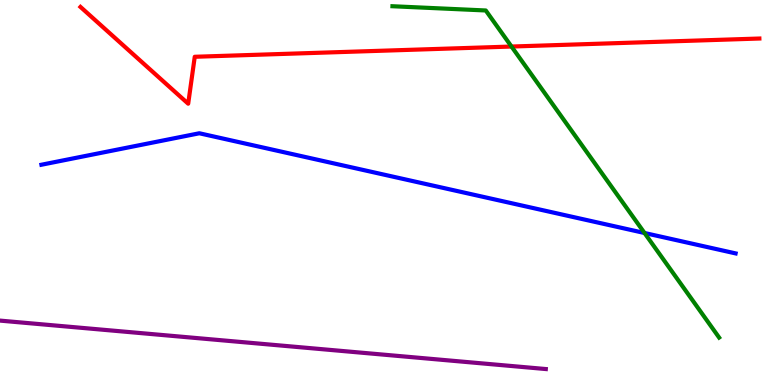[{'lines': ['blue', 'red'], 'intersections': []}, {'lines': ['green', 'red'], 'intersections': [{'x': 6.6, 'y': 8.79}]}, {'lines': ['purple', 'red'], 'intersections': []}, {'lines': ['blue', 'green'], 'intersections': [{'x': 8.32, 'y': 3.95}]}, {'lines': ['blue', 'purple'], 'intersections': []}, {'lines': ['green', 'purple'], 'intersections': []}]